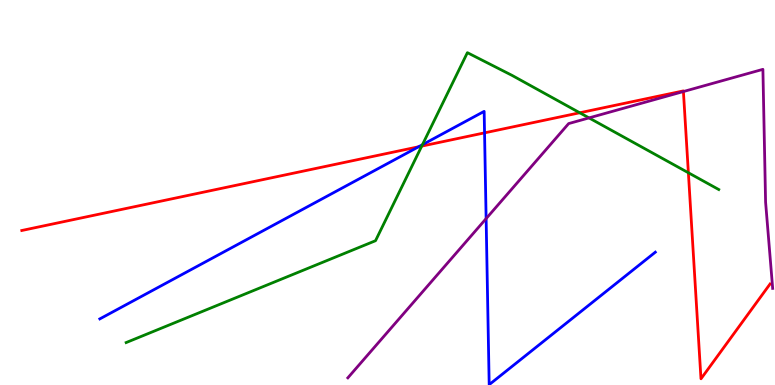[{'lines': ['blue', 'red'], 'intersections': [{'x': 5.4, 'y': 6.19}, {'x': 6.25, 'y': 6.55}]}, {'lines': ['green', 'red'], 'intersections': [{'x': 5.44, 'y': 6.2}, {'x': 7.48, 'y': 7.07}, {'x': 8.88, 'y': 5.51}]}, {'lines': ['purple', 'red'], 'intersections': [{'x': 8.82, 'y': 7.62}]}, {'lines': ['blue', 'green'], 'intersections': [{'x': 5.45, 'y': 6.24}]}, {'lines': ['blue', 'purple'], 'intersections': [{'x': 6.27, 'y': 4.32}]}, {'lines': ['green', 'purple'], 'intersections': [{'x': 7.6, 'y': 6.94}]}]